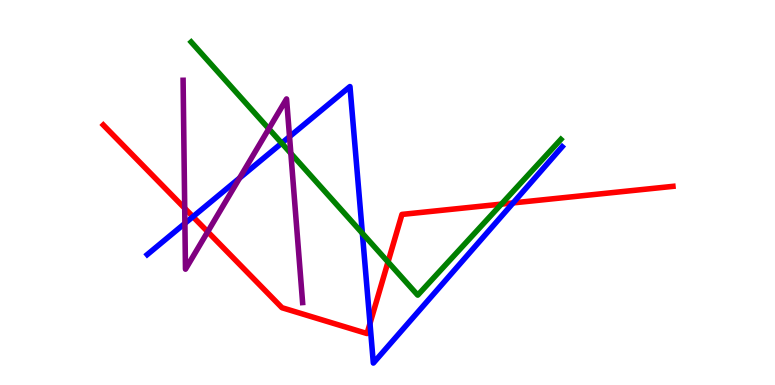[{'lines': ['blue', 'red'], 'intersections': [{'x': 2.49, 'y': 4.37}, {'x': 4.77, 'y': 1.6}, {'x': 6.62, 'y': 4.73}]}, {'lines': ['green', 'red'], 'intersections': [{'x': 5.01, 'y': 3.2}, {'x': 6.47, 'y': 4.7}]}, {'lines': ['purple', 'red'], 'intersections': [{'x': 2.38, 'y': 4.59}, {'x': 2.68, 'y': 3.98}]}, {'lines': ['blue', 'green'], 'intersections': [{'x': 3.63, 'y': 6.28}, {'x': 4.68, 'y': 3.94}]}, {'lines': ['blue', 'purple'], 'intersections': [{'x': 2.39, 'y': 4.2}, {'x': 3.09, 'y': 5.38}, {'x': 3.74, 'y': 6.45}]}, {'lines': ['green', 'purple'], 'intersections': [{'x': 3.47, 'y': 6.65}, {'x': 3.75, 'y': 6.02}]}]